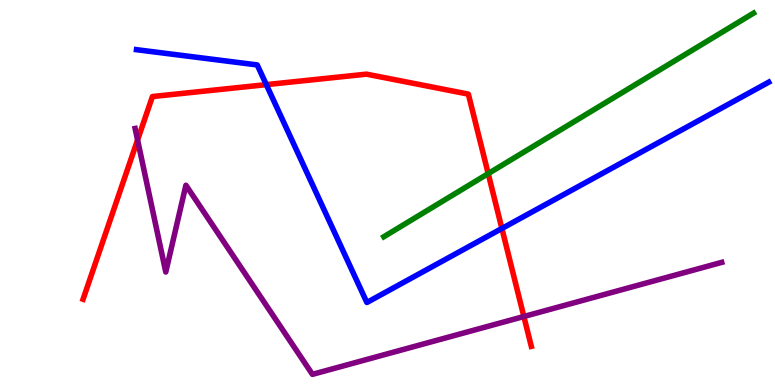[{'lines': ['blue', 'red'], 'intersections': [{'x': 3.44, 'y': 7.8}, {'x': 6.48, 'y': 4.07}]}, {'lines': ['green', 'red'], 'intersections': [{'x': 6.3, 'y': 5.49}]}, {'lines': ['purple', 'red'], 'intersections': [{'x': 1.78, 'y': 6.36}, {'x': 6.76, 'y': 1.78}]}, {'lines': ['blue', 'green'], 'intersections': []}, {'lines': ['blue', 'purple'], 'intersections': []}, {'lines': ['green', 'purple'], 'intersections': []}]